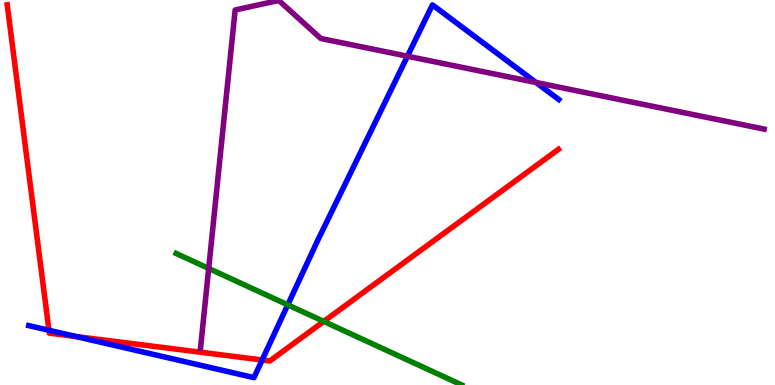[{'lines': ['blue', 'red'], 'intersections': [{'x': 0.632, 'y': 1.42}, {'x': 0.981, 'y': 1.26}, {'x': 3.38, 'y': 0.65}]}, {'lines': ['green', 'red'], 'intersections': [{'x': 4.18, 'y': 1.65}]}, {'lines': ['purple', 'red'], 'intersections': []}, {'lines': ['blue', 'green'], 'intersections': [{'x': 3.71, 'y': 2.08}]}, {'lines': ['blue', 'purple'], 'intersections': [{'x': 5.26, 'y': 8.54}, {'x': 6.92, 'y': 7.86}]}, {'lines': ['green', 'purple'], 'intersections': [{'x': 2.69, 'y': 3.03}]}]